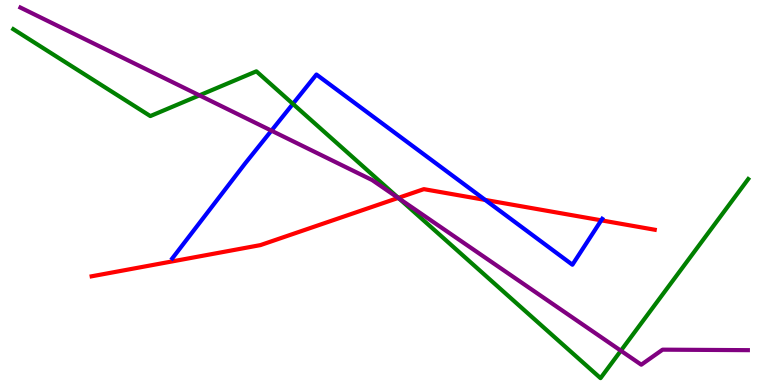[{'lines': ['blue', 'red'], 'intersections': [{'x': 6.26, 'y': 4.81}, {'x': 7.76, 'y': 4.28}]}, {'lines': ['green', 'red'], 'intersections': [{'x': 5.14, 'y': 4.86}]}, {'lines': ['purple', 'red'], 'intersections': [{'x': 5.14, 'y': 4.86}]}, {'lines': ['blue', 'green'], 'intersections': [{'x': 3.78, 'y': 7.3}]}, {'lines': ['blue', 'purple'], 'intersections': [{'x': 3.5, 'y': 6.61}]}, {'lines': ['green', 'purple'], 'intersections': [{'x': 2.57, 'y': 7.52}, {'x': 5.15, 'y': 4.84}, {'x': 8.01, 'y': 0.891}]}]